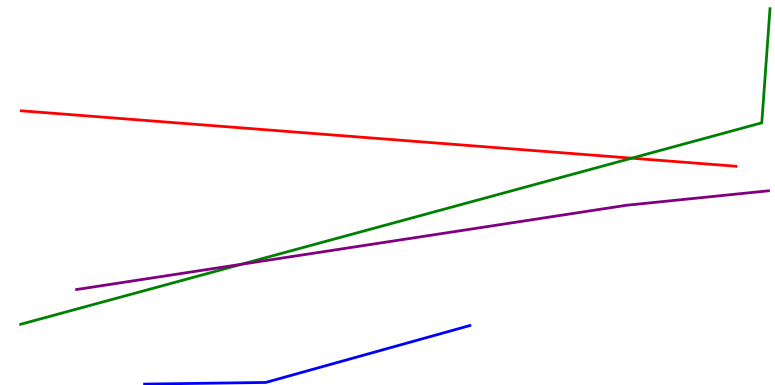[{'lines': ['blue', 'red'], 'intersections': []}, {'lines': ['green', 'red'], 'intersections': [{'x': 8.15, 'y': 5.89}]}, {'lines': ['purple', 'red'], 'intersections': []}, {'lines': ['blue', 'green'], 'intersections': []}, {'lines': ['blue', 'purple'], 'intersections': []}, {'lines': ['green', 'purple'], 'intersections': [{'x': 3.12, 'y': 3.14}]}]